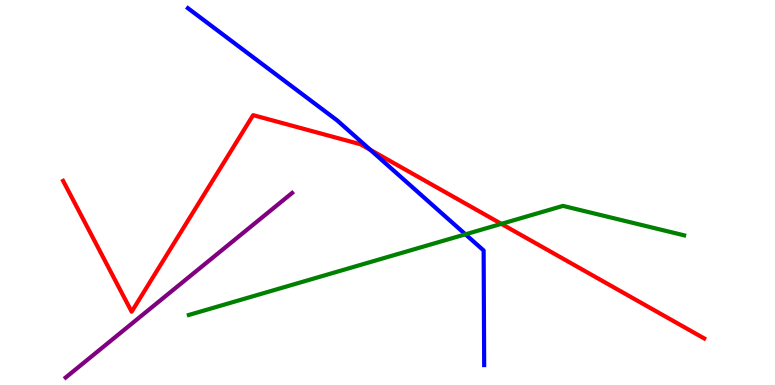[{'lines': ['blue', 'red'], 'intersections': [{'x': 4.78, 'y': 6.11}]}, {'lines': ['green', 'red'], 'intersections': [{'x': 6.47, 'y': 4.19}]}, {'lines': ['purple', 'red'], 'intersections': []}, {'lines': ['blue', 'green'], 'intersections': [{'x': 6.01, 'y': 3.91}]}, {'lines': ['blue', 'purple'], 'intersections': []}, {'lines': ['green', 'purple'], 'intersections': []}]